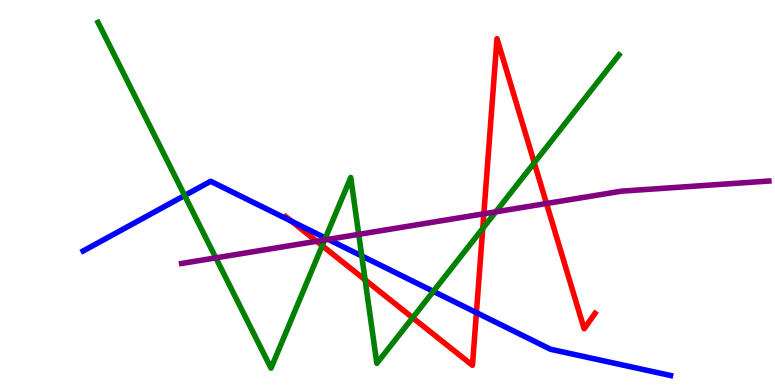[{'lines': ['blue', 'red'], 'intersections': [{'x': 3.76, 'y': 4.25}, {'x': 6.15, 'y': 1.88}]}, {'lines': ['green', 'red'], 'intersections': [{'x': 4.16, 'y': 3.62}, {'x': 4.71, 'y': 2.73}, {'x': 5.32, 'y': 1.75}, {'x': 6.23, 'y': 4.07}, {'x': 6.89, 'y': 5.77}]}, {'lines': ['purple', 'red'], 'intersections': [{'x': 4.09, 'y': 3.73}, {'x': 6.24, 'y': 4.45}, {'x': 7.05, 'y': 4.71}]}, {'lines': ['blue', 'green'], 'intersections': [{'x': 2.38, 'y': 4.92}, {'x': 4.2, 'y': 3.82}, {'x': 4.67, 'y': 3.35}, {'x': 5.59, 'y': 2.43}]}, {'lines': ['blue', 'purple'], 'intersections': [{'x': 4.23, 'y': 3.78}]}, {'lines': ['green', 'purple'], 'intersections': [{'x': 2.78, 'y': 3.3}, {'x': 4.19, 'y': 3.77}, {'x': 4.63, 'y': 3.91}, {'x': 6.4, 'y': 4.5}]}]